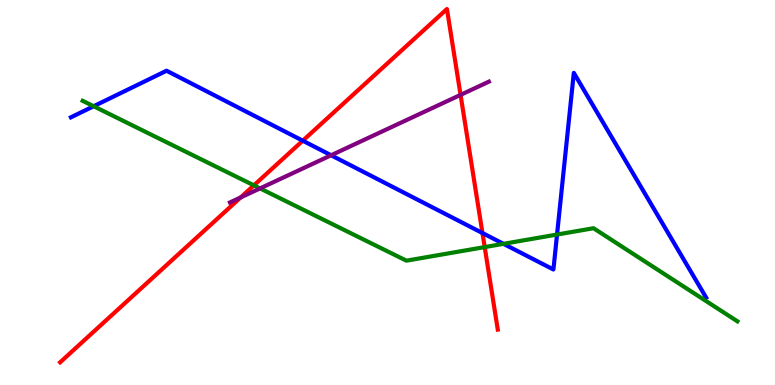[{'lines': ['blue', 'red'], 'intersections': [{'x': 3.91, 'y': 6.35}, {'x': 6.23, 'y': 3.95}]}, {'lines': ['green', 'red'], 'intersections': [{'x': 3.28, 'y': 5.19}, {'x': 6.25, 'y': 3.58}]}, {'lines': ['purple', 'red'], 'intersections': [{'x': 3.1, 'y': 4.87}, {'x': 5.94, 'y': 7.54}]}, {'lines': ['blue', 'green'], 'intersections': [{'x': 1.21, 'y': 7.24}, {'x': 6.5, 'y': 3.67}, {'x': 7.19, 'y': 3.91}]}, {'lines': ['blue', 'purple'], 'intersections': [{'x': 4.27, 'y': 5.97}]}, {'lines': ['green', 'purple'], 'intersections': [{'x': 3.36, 'y': 5.11}]}]